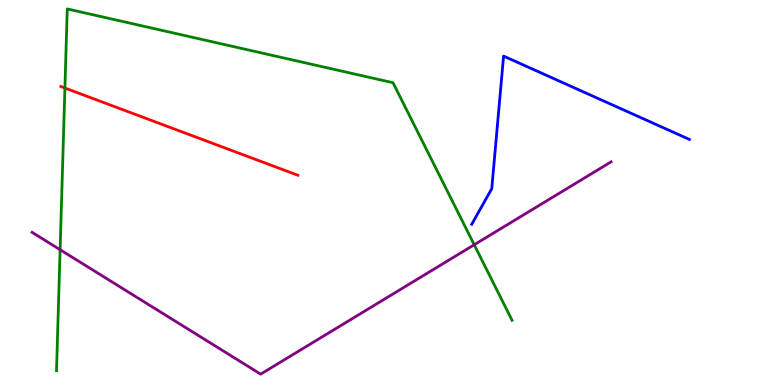[{'lines': ['blue', 'red'], 'intersections': []}, {'lines': ['green', 'red'], 'intersections': [{'x': 0.838, 'y': 7.71}]}, {'lines': ['purple', 'red'], 'intersections': []}, {'lines': ['blue', 'green'], 'intersections': []}, {'lines': ['blue', 'purple'], 'intersections': []}, {'lines': ['green', 'purple'], 'intersections': [{'x': 0.776, 'y': 3.51}, {'x': 6.12, 'y': 3.64}]}]